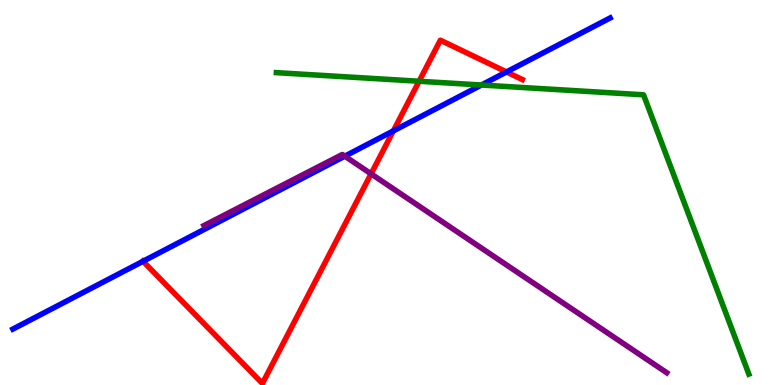[{'lines': ['blue', 'red'], 'intersections': [{'x': 1.85, 'y': 3.21}, {'x': 5.08, 'y': 6.6}, {'x': 6.54, 'y': 8.13}]}, {'lines': ['green', 'red'], 'intersections': [{'x': 5.41, 'y': 7.89}]}, {'lines': ['purple', 'red'], 'intersections': [{'x': 4.79, 'y': 5.48}]}, {'lines': ['blue', 'green'], 'intersections': [{'x': 6.21, 'y': 7.79}]}, {'lines': ['blue', 'purple'], 'intersections': [{'x': 4.45, 'y': 5.94}]}, {'lines': ['green', 'purple'], 'intersections': []}]